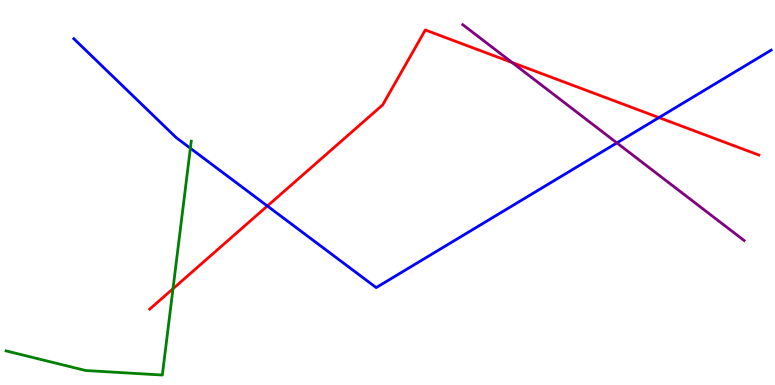[{'lines': ['blue', 'red'], 'intersections': [{'x': 3.45, 'y': 4.65}, {'x': 8.5, 'y': 6.95}]}, {'lines': ['green', 'red'], 'intersections': [{'x': 2.23, 'y': 2.5}]}, {'lines': ['purple', 'red'], 'intersections': [{'x': 6.61, 'y': 8.38}]}, {'lines': ['blue', 'green'], 'intersections': [{'x': 2.46, 'y': 6.15}]}, {'lines': ['blue', 'purple'], 'intersections': [{'x': 7.96, 'y': 6.29}]}, {'lines': ['green', 'purple'], 'intersections': []}]